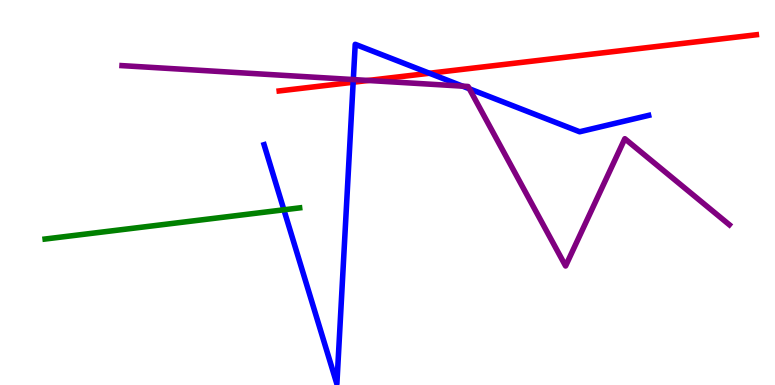[{'lines': ['blue', 'red'], 'intersections': [{'x': 4.56, 'y': 7.86}, {'x': 5.54, 'y': 8.1}]}, {'lines': ['green', 'red'], 'intersections': []}, {'lines': ['purple', 'red'], 'intersections': [{'x': 4.75, 'y': 7.91}]}, {'lines': ['blue', 'green'], 'intersections': [{'x': 3.66, 'y': 4.55}]}, {'lines': ['blue', 'purple'], 'intersections': [{'x': 4.56, 'y': 7.93}, {'x': 5.97, 'y': 7.76}, {'x': 6.06, 'y': 7.69}]}, {'lines': ['green', 'purple'], 'intersections': []}]